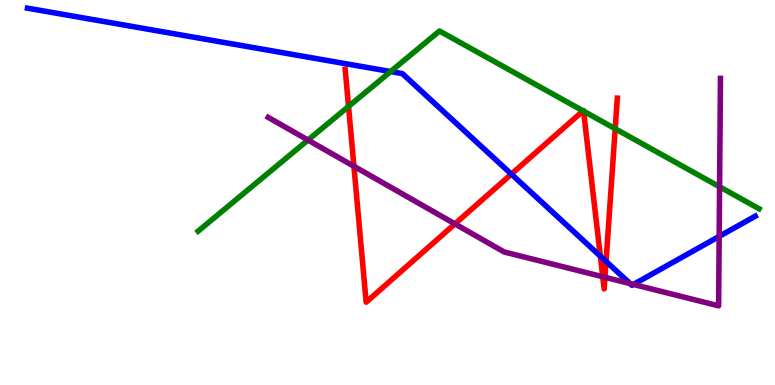[{'lines': ['blue', 'red'], 'intersections': [{'x': 6.6, 'y': 5.48}, {'x': 7.75, 'y': 3.35}, {'x': 7.82, 'y': 3.21}]}, {'lines': ['green', 'red'], 'intersections': [{'x': 4.5, 'y': 7.24}, {'x': 7.52, 'y': 7.12}, {'x': 7.53, 'y': 7.11}, {'x': 7.94, 'y': 6.66}]}, {'lines': ['purple', 'red'], 'intersections': [{'x': 4.57, 'y': 5.68}, {'x': 5.87, 'y': 4.18}, {'x': 7.78, 'y': 2.81}, {'x': 7.81, 'y': 2.8}]}, {'lines': ['blue', 'green'], 'intersections': [{'x': 5.04, 'y': 8.14}]}, {'lines': ['blue', 'purple'], 'intersections': [{'x': 8.13, 'y': 2.63}, {'x': 8.17, 'y': 2.61}, {'x': 9.28, 'y': 3.86}]}, {'lines': ['green', 'purple'], 'intersections': [{'x': 3.97, 'y': 6.36}, {'x': 9.28, 'y': 5.15}]}]